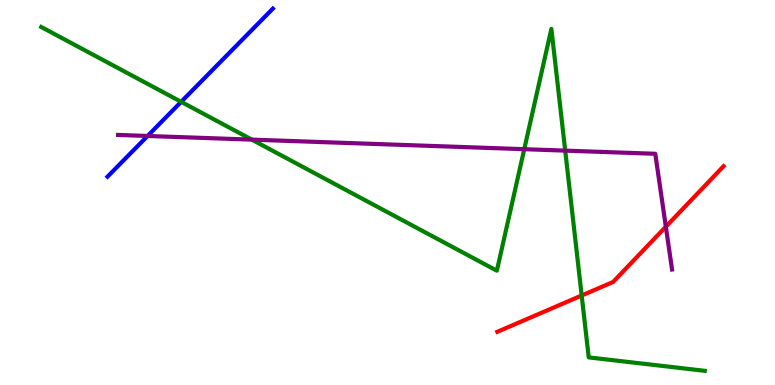[{'lines': ['blue', 'red'], 'intersections': []}, {'lines': ['green', 'red'], 'intersections': [{'x': 7.51, 'y': 2.32}]}, {'lines': ['purple', 'red'], 'intersections': [{'x': 8.59, 'y': 4.11}]}, {'lines': ['blue', 'green'], 'intersections': [{'x': 2.34, 'y': 7.35}]}, {'lines': ['blue', 'purple'], 'intersections': [{'x': 1.9, 'y': 6.47}]}, {'lines': ['green', 'purple'], 'intersections': [{'x': 3.25, 'y': 6.37}, {'x': 6.76, 'y': 6.12}, {'x': 7.29, 'y': 6.09}]}]